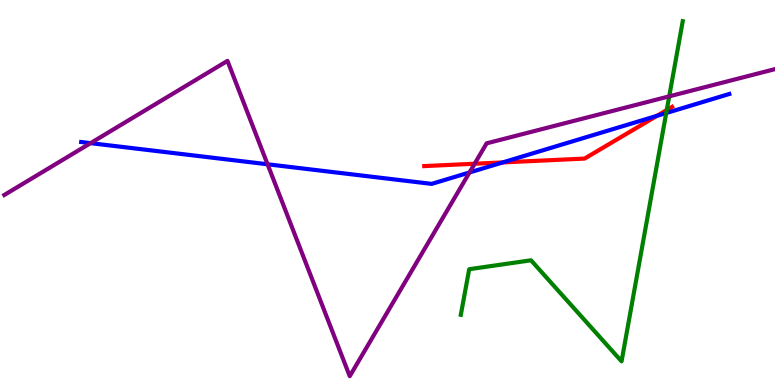[{'lines': ['blue', 'red'], 'intersections': [{'x': 6.49, 'y': 5.78}, {'x': 8.48, 'y': 6.99}]}, {'lines': ['green', 'red'], 'intersections': [{'x': 8.6, 'y': 7.14}]}, {'lines': ['purple', 'red'], 'intersections': [{'x': 6.12, 'y': 5.75}]}, {'lines': ['blue', 'green'], 'intersections': [{'x': 8.6, 'y': 7.06}]}, {'lines': ['blue', 'purple'], 'intersections': [{'x': 1.17, 'y': 6.28}, {'x': 3.45, 'y': 5.73}, {'x': 6.06, 'y': 5.52}]}, {'lines': ['green', 'purple'], 'intersections': [{'x': 8.64, 'y': 7.5}]}]